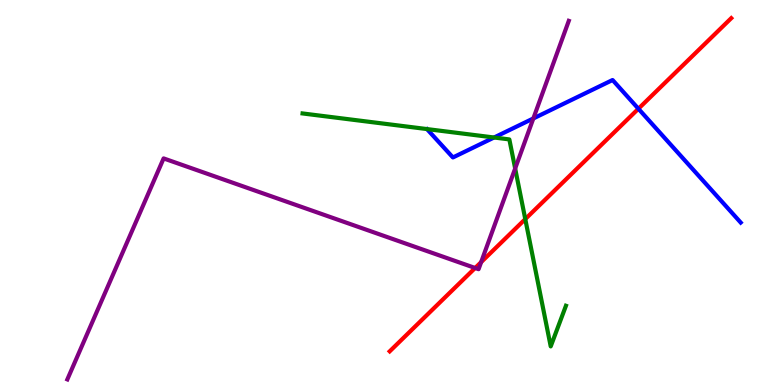[{'lines': ['blue', 'red'], 'intersections': [{'x': 8.24, 'y': 7.18}]}, {'lines': ['green', 'red'], 'intersections': [{'x': 6.78, 'y': 4.31}]}, {'lines': ['purple', 'red'], 'intersections': [{'x': 6.13, 'y': 3.04}, {'x': 6.21, 'y': 3.19}]}, {'lines': ['blue', 'green'], 'intersections': [{'x': 6.38, 'y': 6.43}]}, {'lines': ['blue', 'purple'], 'intersections': [{'x': 6.88, 'y': 6.92}]}, {'lines': ['green', 'purple'], 'intersections': [{'x': 6.65, 'y': 5.62}]}]